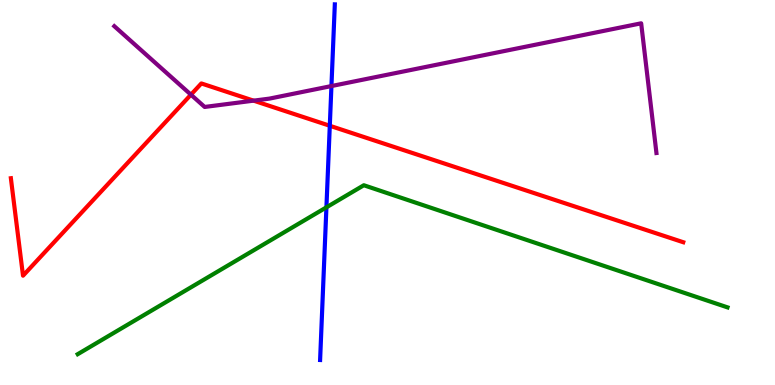[{'lines': ['blue', 'red'], 'intersections': [{'x': 4.26, 'y': 6.73}]}, {'lines': ['green', 'red'], 'intersections': []}, {'lines': ['purple', 'red'], 'intersections': [{'x': 2.46, 'y': 7.54}, {'x': 3.27, 'y': 7.39}]}, {'lines': ['blue', 'green'], 'intersections': [{'x': 4.21, 'y': 4.61}]}, {'lines': ['blue', 'purple'], 'intersections': [{'x': 4.28, 'y': 7.76}]}, {'lines': ['green', 'purple'], 'intersections': []}]